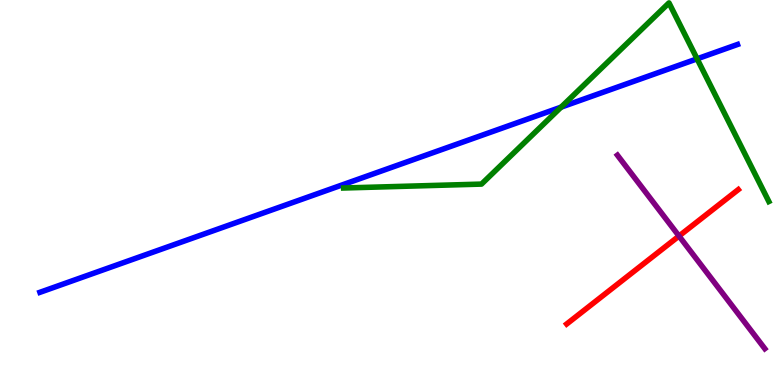[{'lines': ['blue', 'red'], 'intersections': []}, {'lines': ['green', 'red'], 'intersections': []}, {'lines': ['purple', 'red'], 'intersections': [{'x': 8.76, 'y': 3.87}]}, {'lines': ['blue', 'green'], 'intersections': [{'x': 7.24, 'y': 7.22}, {'x': 8.99, 'y': 8.47}]}, {'lines': ['blue', 'purple'], 'intersections': []}, {'lines': ['green', 'purple'], 'intersections': []}]